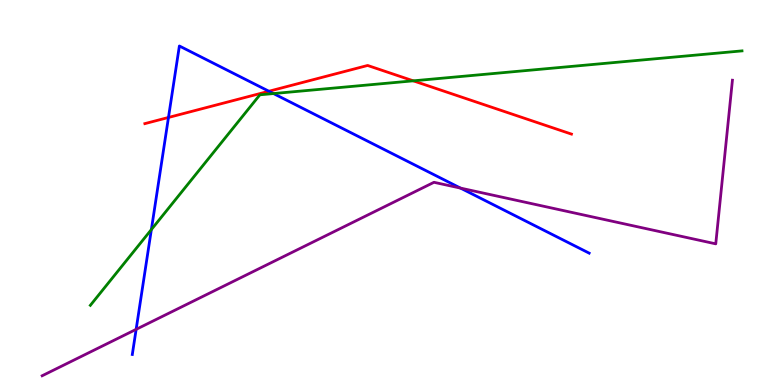[{'lines': ['blue', 'red'], 'intersections': [{'x': 2.17, 'y': 6.95}, {'x': 3.47, 'y': 7.63}]}, {'lines': ['green', 'red'], 'intersections': [{'x': 5.33, 'y': 7.9}]}, {'lines': ['purple', 'red'], 'intersections': []}, {'lines': ['blue', 'green'], 'intersections': [{'x': 1.95, 'y': 4.04}, {'x': 3.53, 'y': 7.57}]}, {'lines': ['blue', 'purple'], 'intersections': [{'x': 1.76, 'y': 1.45}, {'x': 5.94, 'y': 5.11}]}, {'lines': ['green', 'purple'], 'intersections': []}]